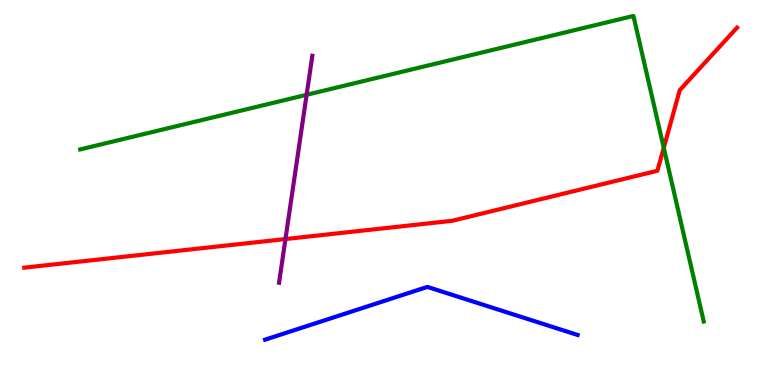[{'lines': ['blue', 'red'], 'intersections': []}, {'lines': ['green', 'red'], 'intersections': [{'x': 8.56, 'y': 6.16}]}, {'lines': ['purple', 'red'], 'intersections': [{'x': 3.68, 'y': 3.79}]}, {'lines': ['blue', 'green'], 'intersections': []}, {'lines': ['blue', 'purple'], 'intersections': []}, {'lines': ['green', 'purple'], 'intersections': [{'x': 3.96, 'y': 7.54}]}]